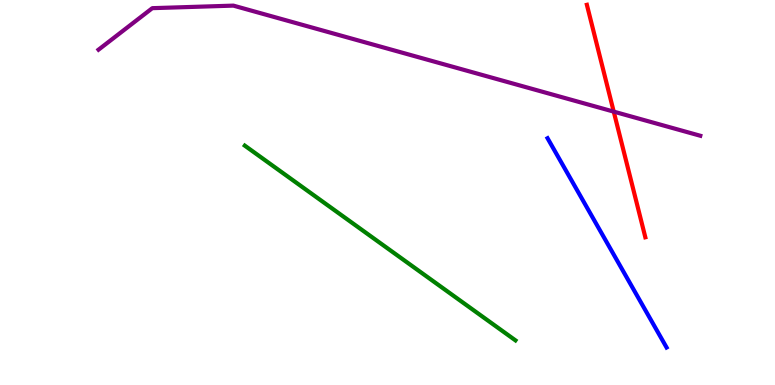[{'lines': ['blue', 'red'], 'intersections': []}, {'lines': ['green', 'red'], 'intersections': []}, {'lines': ['purple', 'red'], 'intersections': [{'x': 7.92, 'y': 7.1}]}, {'lines': ['blue', 'green'], 'intersections': []}, {'lines': ['blue', 'purple'], 'intersections': []}, {'lines': ['green', 'purple'], 'intersections': []}]